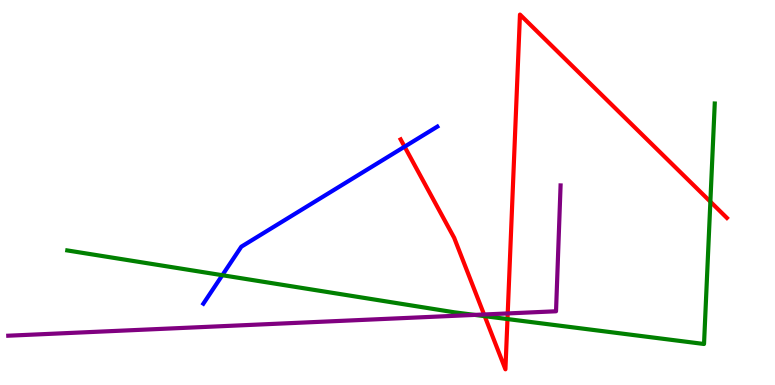[{'lines': ['blue', 'red'], 'intersections': [{'x': 5.22, 'y': 6.19}]}, {'lines': ['green', 'red'], 'intersections': [{'x': 6.25, 'y': 1.79}, {'x': 6.55, 'y': 1.71}, {'x': 9.17, 'y': 4.76}]}, {'lines': ['purple', 'red'], 'intersections': [{'x': 6.25, 'y': 1.83}, {'x': 6.55, 'y': 1.86}]}, {'lines': ['blue', 'green'], 'intersections': [{'x': 2.87, 'y': 2.85}]}, {'lines': ['blue', 'purple'], 'intersections': []}, {'lines': ['green', 'purple'], 'intersections': [{'x': 6.13, 'y': 1.82}]}]